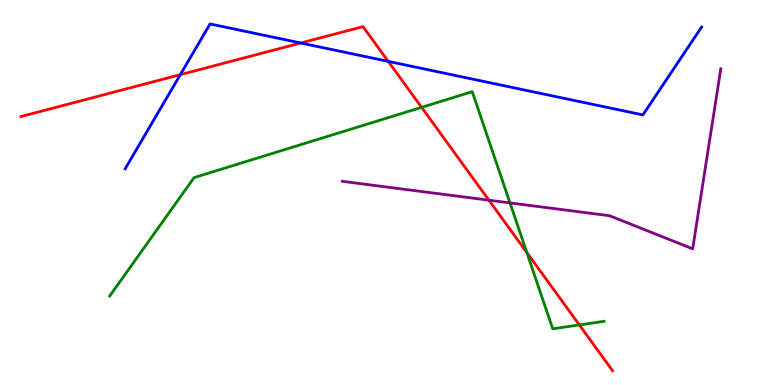[{'lines': ['blue', 'red'], 'intersections': [{'x': 2.33, 'y': 8.06}, {'x': 3.88, 'y': 8.88}, {'x': 5.01, 'y': 8.41}]}, {'lines': ['green', 'red'], 'intersections': [{'x': 5.44, 'y': 7.21}, {'x': 6.8, 'y': 3.44}, {'x': 7.48, 'y': 1.56}]}, {'lines': ['purple', 'red'], 'intersections': [{'x': 6.31, 'y': 4.8}]}, {'lines': ['blue', 'green'], 'intersections': []}, {'lines': ['blue', 'purple'], 'intersections': []}, {'lines': ['green', 'purple'], 'intersections': [{'x': 6.58, 'y': 4.73}]}]